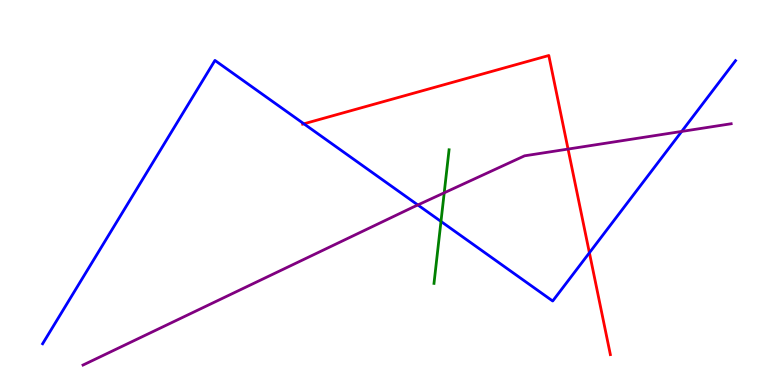[{'lines': ['blue', 'red'], 'intersections': [{'x': 3.92, 'y': 6.78}, {'x': 7.61, 'y': 3.43}]}, {'lines': ['green', 'red'], 'intersections': []}, {'lines': ['purple', 'red'], 'intersections': [{'x': 7.33, 'y': 6.13}]}, {'lines': ['blue', 'green'], 'intersections': [{'x': 5.69, 'y': 4.25}]}, {'lines': ['blue', 'purple'], 'intersections': [{'x': 5.39, 'y': 4.68}, {'x': 8.8, 'y': 6.59}]}, {'lines': ['green', 'purple'], 'intersections': [{'x': 5.73, 'y': 4.99}]}]